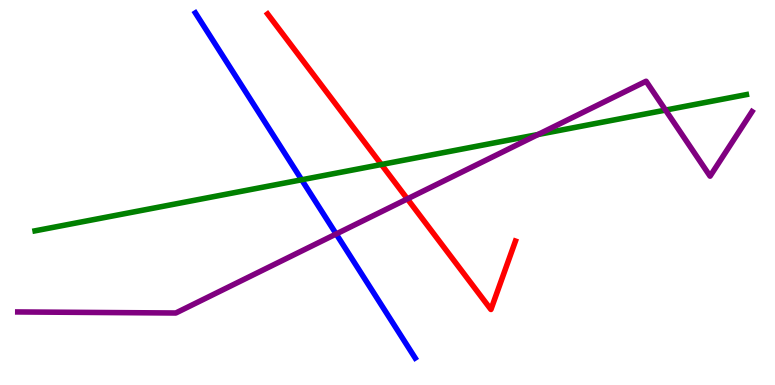[{'lines': ['blue', 'red'], 'intersections': []}, {'lines': ['green', 'red'], 'intersections': [{'x': 4.92, 'y': 5.73}]}, {'lines': ['purple', 'red'], 'intersections': [{'x': 5.26, 'y': 4.83}]}, {'lines': ['blue', 'green'], 'intersections': [{'x': 3.89, 'y': 5.33}]}, {'lines': ['blue', 'purple'], 'intersections': [{'x': 4.34, 'y': 3.92}]}, {'lines': ['green', 'purple'], 'intersections': [{'x': 6.94, 'y': 6.51}, {'x': 8.59, 'y': 7.14}]}]